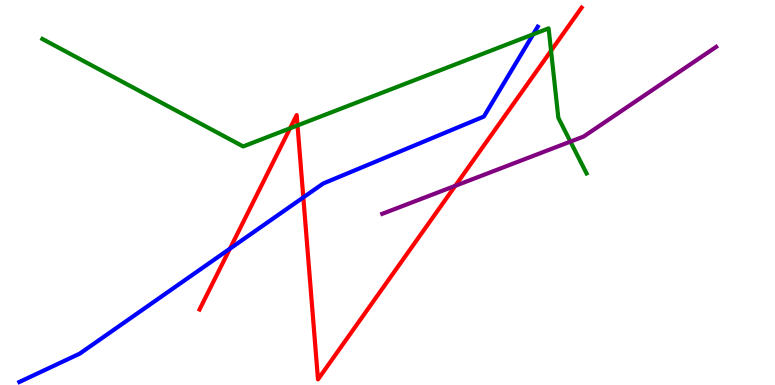[{'lines': ['blue', 'red'], 'intersections': [{'x': 2.97, 'y': 3.54}, {'x': 3.91, 'y': 4.87}]}, {'lines': ['green', 'red'], 'intersections': [{'x': 3.74, 'y': 6.67}, {'x': 3.84, 'y': 6.74}, {'x': 7.11, 'y': 8.68}]}, {'lines': ['purple', 'red'], 'intersections': [{'x': 5.87, 'y': 5.17}]}, {'lines': ['blue', 'green'], 'intersections': [{'x': 6.88, 'y': 9.11}]}, {'lines': ['blue', 'purple'], 'intersections': []}, {'lines': ['green', 'purple'], 'intersections': [{'x': 7.36, 'y': 6.32}]}]